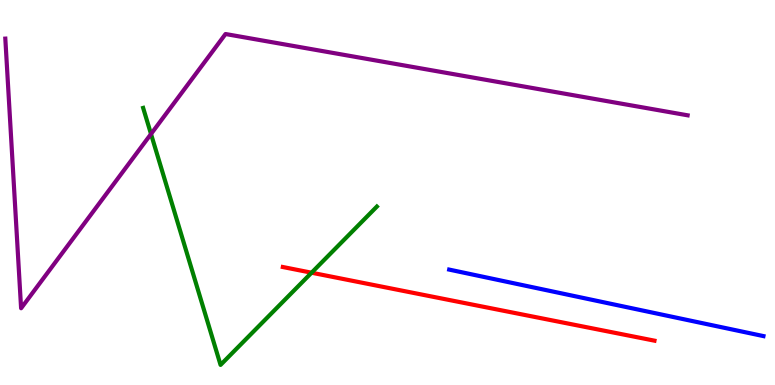[{'lines': ['blue', 'red'], 'intersections': []}, {'lines': ['green', 'red'], 'intersections': [{'x': 4.02, 'y': 2.92}]}, {'lines': ['purple', 'red'], 'intersections': []}, {'lines': ['blue', 'green'], 'intersections': []}, {'lines': ['blue', 'purple'], 'intersections': []}, {'lines': ['green', 'purple'], 'intersections': [{'x': 1.95, 'y': 6.52}]}]